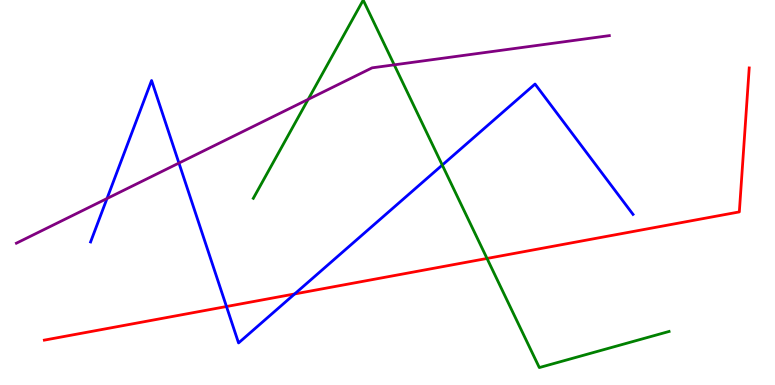[{'lines': ['blue', 'red'], 'intersections': [{'x': 2.92, 'y': 2.04}, {'x': 3.8, 'y': 2.37}]}, {'lines': ['green', 'red'], 'intersections': [{'x': 6.28, 'y': 3.29}]}, {'lines': ['purple', 'red'], 'intersections': []}, {'lines': ['blue', 'green'], 'intersections': [{'x': 5.71, 'y': 5.71}]}, {'lines': ['blue', 'purple'], 'intersections': [{'x': 1.38, 'y': 4.84}, {'x': 2.31, 'y': 5.76}]}, {'lines': ['green', 'purple'], 'intersections': [{'x': 3.98, 'y': 7.42}, {'x': 5.09, 'y': 8.32}]}]